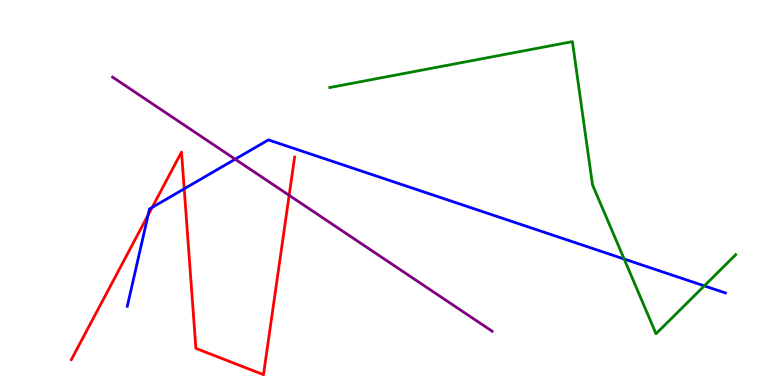[{'lines': ['blue', 'red'], 'intersections': [{'x': 1.91, 'y': 4.41}, {'x': 1.96, 'y': 4.61}, {'x': 2.38, 'y': 5.1}]}, {'lines': ['green', 'red'], 'intersections': []}, {'lines': ['purple', 'red'], 'intersections': [{'x': 3.73, 'y': 4.93}]}, {'lines': ['blue', 'green'], 'intersections': [{'x': 8.05, 'y': 3.27}, {'x': 9.09, 'y': 2.58}]}, {'lines': ['blue', 'purple'], 'intersections': [{'x': 3.03, 'y': 5.87}]}, {'lines': ['green', 'purple'], 'intersections': []}]